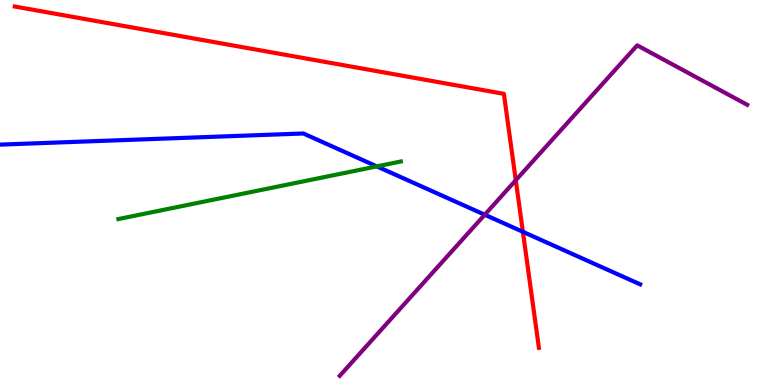[{'lines': ['blue', 'red'], 'intersections': [{'x': 6.75, 'y': 3.98}]}, {'lines': ['green', 'red'], 'intersections': []}, {'lines': ['purple', 'red'], 'intersections': [{'x': 6.66, 'y': 5.32}]}, {'lines': ['blue', 'green'], 'intersections': [{'x': 4.86, 'y': 5.68}]}, {'lines': ['blue', 'purple'], 'intersections': [{'x': 6.25, 'y': 4.42}]}, {'lines': ['green', 'purple'], 'intersections': []}]